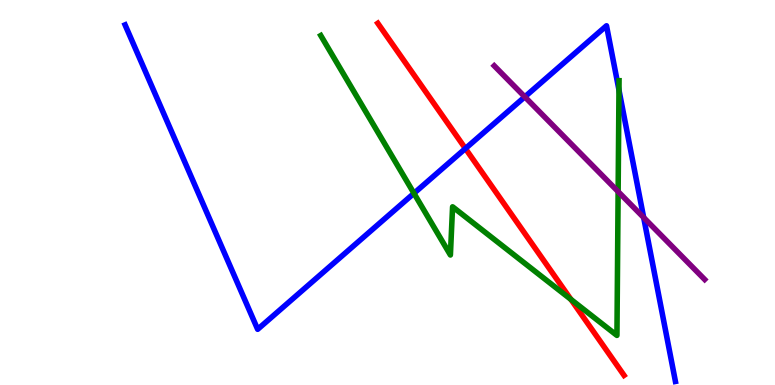[{'lines': ['blue', 'red'], 'intersections': [{'x': 6.01, 'y': 6.14}]}, {'lines': ['green', 'red'], 'intersections': [{'x': 7.37, 'y': 2.22}]}, {'lines': ['purple', 'red'], 'intersections': []}, {'lines': ['blue', 'green'], 'intersections': [{'x': 5.34, 'y': 4.98}, {'x': 7.99, 'y': 7.66}]}, {'lines': ['blue', 'purple'], 'intersections': [{'x': 6.77, 'y': 7.48}, {'x': 8.31, 'y': 4.35}]}, {'lines': ['green', 'purple'], 'intersections': [{'x': 7.98, 'y': 5.02}]}]